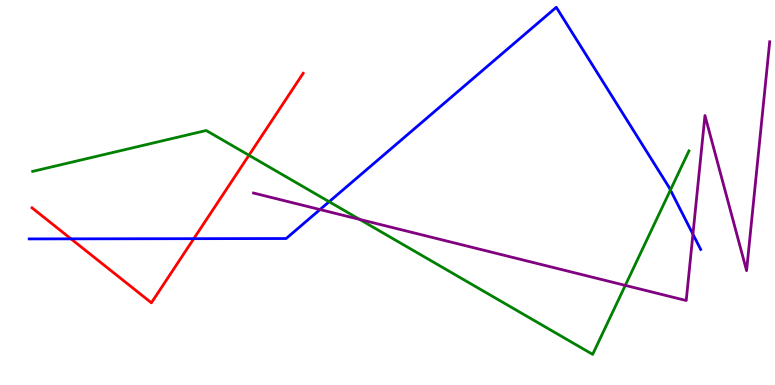[{'lines': ['blue', 'red'], 'intersections': [{'x': 0.916, 'y': 3.8}, {'x': 2.5, 'y': 3.8}]}, {'lines': ['green', 'red'], 'intersections': [{'x': 3.21, 'y': 5.97}]}, {'lines': ['purple', 'red'], 'intersections': []}, {'lines': ['blue', 'green'], 'intersections': [{'x': 4.25, 'y': 4.76}, {'x': 8.65, 'y': 5.06}]}, {'lines': ['blue', 'purple'], 'intersections': [{'x': 4.13, 'y': 4.56}, {'x': 8.94, 'y': 3.92}]}, {'lines': ['green', 'purple'], 'intersections': [{'x': 4.64, 'y': 4.3}, {'x': 8.07, 'y': 2.59}]}]